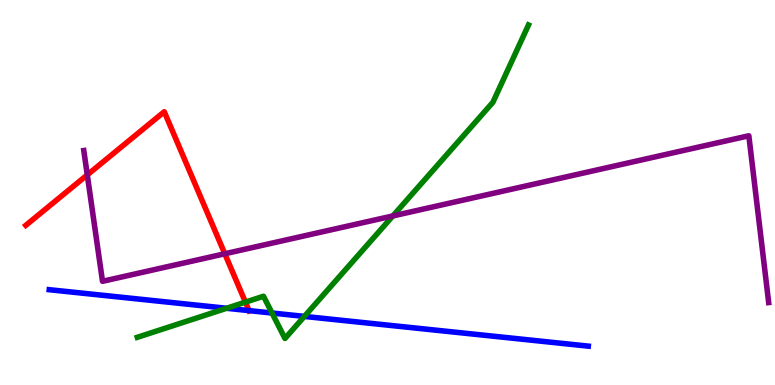[{'lines': ['blue', 'red'], 'intersections': [{'x': 3.21, 'y': 1.93}]}, {'lines': ['green', 'red'], 'intersections': [{'x': 3.17, 'y': 2.15}]}, {'lines': ['purple', 'red'], 'intersections': [{'x': 1.13, 'y': 5.46}, {'x': 2.9, 'y': 3.41}]}, {'lines': ['blue', 'green'], 'intersections': [{'x': 2.92, 'y': 1.99}, {'x': 3.51, 'y': 1.87}, {'x': 3.93, 'y': 1.78}]}, {'lines': ['blue', 'purple'], 'intersections': []}, {'lines': ['green', 'purple'], 'intersections': [{'x': 5.07, 'y': 4.39}]}]